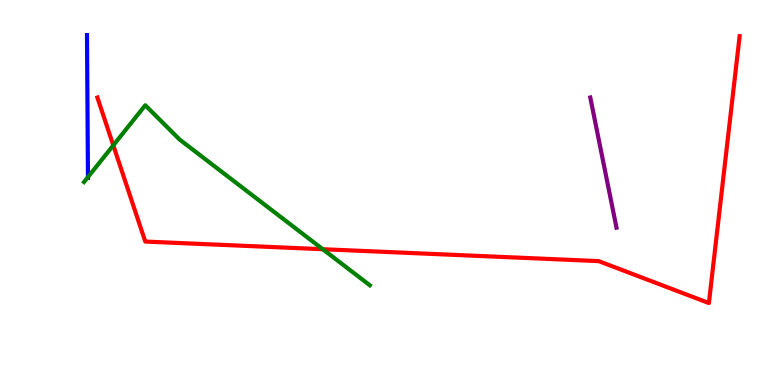[{'lines': ['blue', 'red'], 'intersections': []}, {'lines': ['green', 'red'], 'intersections': [{'x': 1.46, 'y': 6.22}, {'x': 4.16, 'y': 3.53}]}, {'lines': ['purple', 'red'], 'intersections': []}, {'lines': ['blue', 'green'], 'intersections': [{'x': 1.13, 'y': 5.4}]}, {'lines': ['blue', 'purple'], 'intersections': []}, {'lines': ['green', 'purple'], 'intersections': []}]